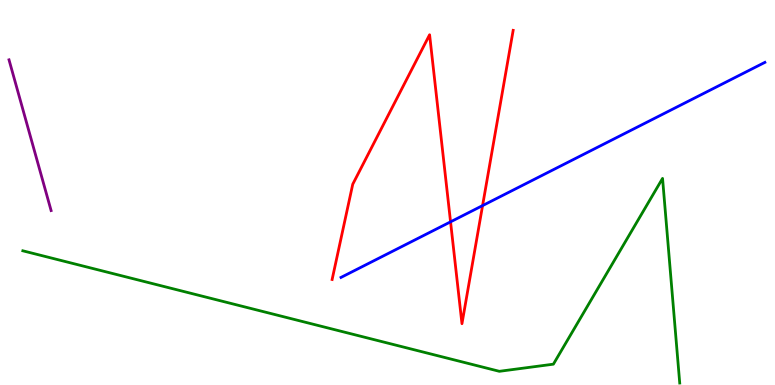[{'lines': ['blue', 'red'], 'intersections': [{'x': 5.81, 'y': 4.24}, {'x': 6.23, 'y': 4.66}]}, {'lines': ['green', 'red'], 'intersections': []}, {'lines': ['purple', 'red'], 'intersections': []}, {'lines': ['blue', 'green'], 'intersections': []}, {'lines': ['blue', 'purple'], 'intersections': []}, {'lines': ['green', 'purple'], 'intersections': []}]